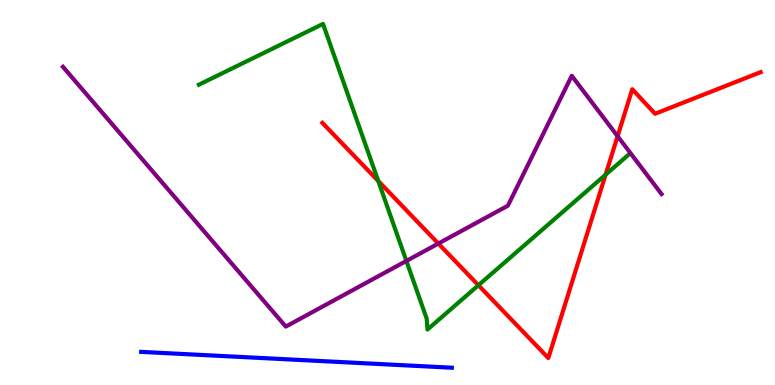[{'lines': ['blue', 'red'], 'intersections': []}, {'lines': ['green', 'red'], 'intersections': [{'x': 4.88, 'y': 5.3}, {'x': 6.17, 'y': 2.59}, {'x': 7.81, 'y': 5.46}]}, {'lines': ['purple', 'red'], 'intersections': [{'x': 5.66, 'y': 3.67}, {'x': 7.97, 'y': 6.46}]}, {'lines': ['blue', 'green'], 'intersections': []}, {'lines': ['blue', 'purple'], 'intersections': []}, {'lines': ['green', 'purple'], 'intersections': [{'x': 5.24, 'y': 3.22}]}]